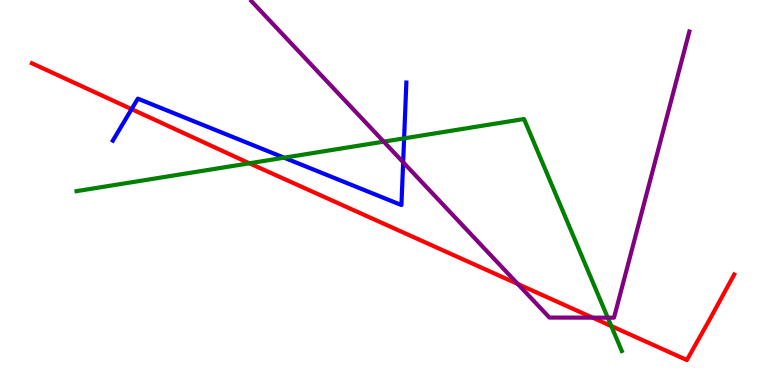[{'lines': ['blue', 'red'], 'intersections': [{'x': 1.7, 'y': 7.17}]}, {'lines': ['green', 'red'], 'intersections': [{'x': 3.22, 'y': 5.76}, {'x': 7.89, 'y': 1.53}]}, {'lines': ['purple', 'red'], 'intersections': [{'x': 6.68, 'y': 2.62}, {'x': 7.65, 'y': 1.75}]}, {'lines': ['blue', 'green'], 'intersections': [{'x': 3.67, 'y': 5.9}, {'x': 5.21, 'y': 6.41}]}, {'lines': ['blue', 'purple'], 'intersections': [{'x': 5.2, 'y': 5.79}]}, {'lines': ['green', 'purple'], 'intersections': [{'x': 4.95, 'y': 6.32}, {'x': 7.84, 'y': 1.75}]}]